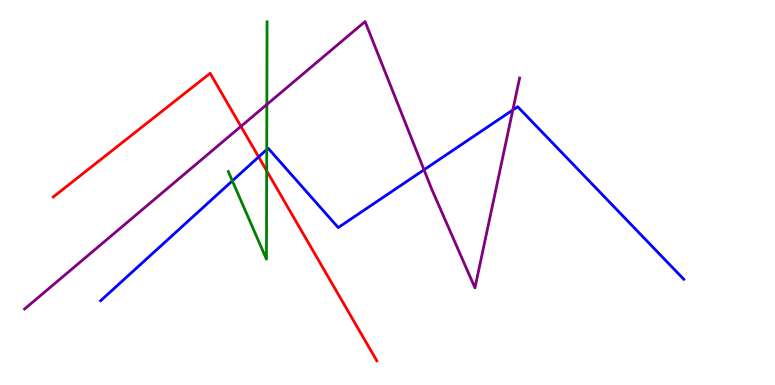[{'lines': ['blue', 'red'], 'intersections': [{'x': 3.34, 'y': 5.92}]}, {'lines': ['green', 'red'], 'intersections': [{'x': 3.44, 'y': 5.56}]}, {'lines': ['purple', 'red'], 'intersections': [{'x': 3.11, 'y': 6.72}]}, {'lines': ['blue', 'green'], 'intersections': [{'x': 3.0, 'y': 5.3}, {'x': 3.44, 'y': 6.12}]}, {'lines': ['blue', 'purple'], 'intersections': [{'x': 5.47, 'y': 5.59}, {'x': 6.62, 'y': 7.14}]}, {'lines': ['green', 'purple'], 'intersections': [{'x': 3.44, 'y': 7.29}]}]